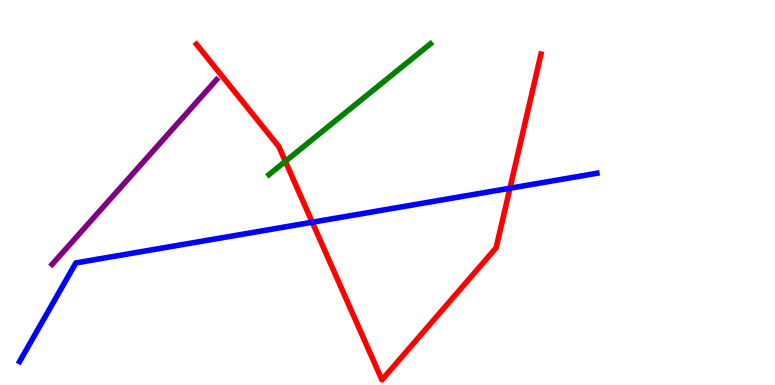[{'lines': ['blue', 'red'], 'intersections': [{'x': 4.03, 'y': 4.23}, {'x': 6.58, 'y': 5.11}]}, {'lines': ['green', 'red'], 'intersections': [{'x': 3.68, 'y': 5.81}]}, {'lines': ['purple', 'red'], 'intersections': []}, {'lines': ['blue', 'green'], 'intersections': []}, {'lines': ['blue', 'purple'], 'intersections': []}, {'lines': ['green', 'purple'], 'intersections': []}]